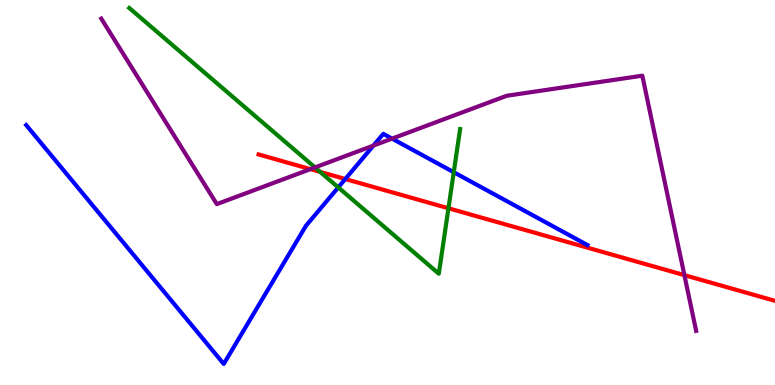[{'lines': ['blue', 'red'], 'intersections': [{'x': 4.46, 'y': 5.35}]}, {'lines': ['green', 'red'], 'intersections': [{'x': 4.13, 'y': 5.53}, {'x': 5.79, 'y': 4.59}]}, {'lines': ['purple', 'red'], 'intersections': [{'x': 4.01, 'y': 5.61}, {'x': 8.83, 'y': 2.85}]}, {'lines': ['blue', 'green'], 'intersections': [{'x': 4.36, 'y': 5.13}, {'x': 5.85, 'y': 5.53}]}, {'lines': ['blue', 'purple'], 'intersections': [{'x': 4.82, 'y': 6.22}, {'x': 5.06, 'y': 6.4}]}, {'lines': ['green', 'purple'], 'intersections': [{'x': 4.06, 'y': 5.65}]}]